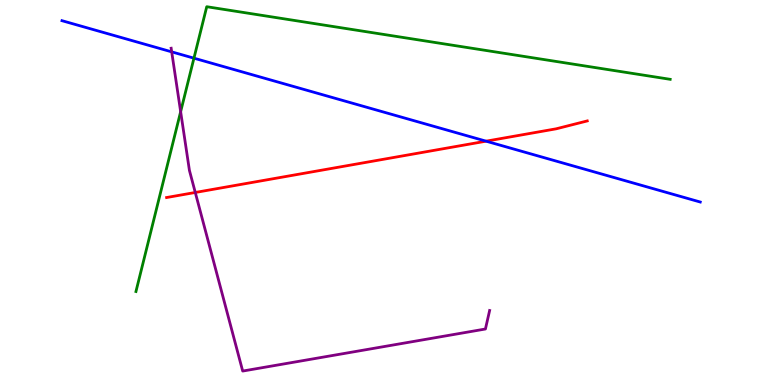[{'lines': ['blue', 'red'], 'intersections': [{'x': 6.27, 'y': 6.33}]}, {'lines': ['green', 'red'], 'intersections': []}, {'lines': ['purple', 'red'], 'intersections': [{'x': 2.52, 'y': 5.0}]}, {'lines': ['blue', 'green'], 'intersections': [{'x': 2.5, 'y': 8.49}]}, {'lines': ['blue', 'purple'], 'intersections': [{'x': 2.22, 'y': 8.65}]}, {'lines': ['green', 'purple'], 'intersections': [{'x': 2.33, 'y': 7.1}]}]